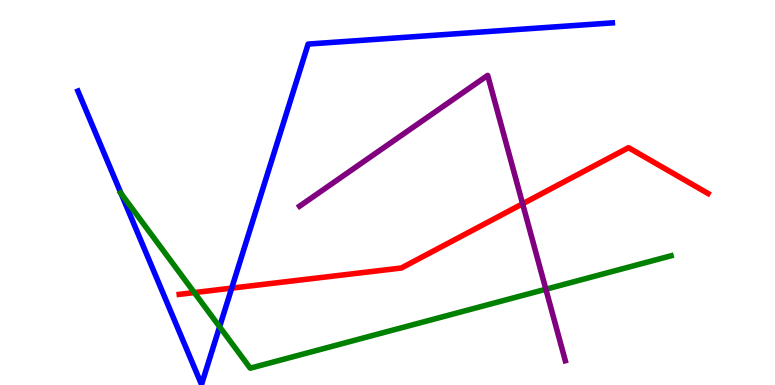[{'lines': ['blue', 'red'], 'intersections': [{'x': 2.99, 'y': 2.52}]}, {'lines': ['green', 'red'], 'intersections': [{'x': 2.51, 'y': 2.4}]}, {'lines': ['purple', 'red'], 'intersections': [{'x': 6.74, 'y': 4.71}]}, {'lines': ['blue', 'green'], 'intersections': [{'x': 1.56, 'y': 4.97}, {'x': 2.83, 'y': 1.51}]}, {'lines': ['blue', 'purple'], 'intersections': []}, {'lines': ['green', 'purple'], 'intersections': [{'x': 7.04, 'y': 2.49}]}]